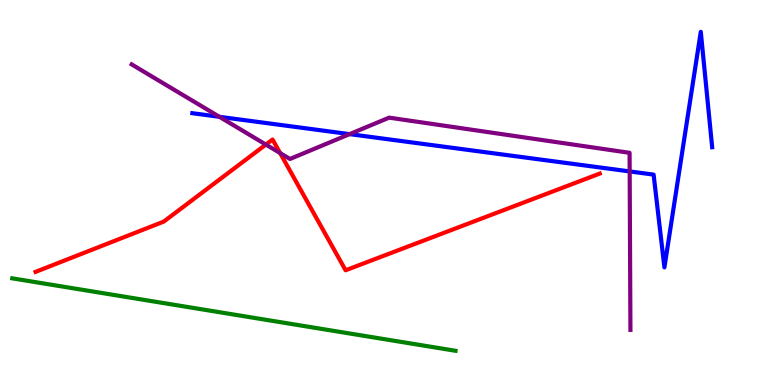[{'lines': ['blue', 'red'], 'intersections': []}, {'lines': ['green', 'red'], 'intersections': []}, {'lines': ['purple', 'red'], 'intersections': [{'x': 3.43, 'y': 6.25}, {'x': 3.61, 'y': 6.02}]}, {'lines': ['blue', 'green'], 'intersections': []}, {'lines': ['blue', 'purple'], 'intersections': [{'x': 2.83, 'y': 6.97}, {'x': 4.51, 'y': 6.52}, {'x': 8.12, 'y': 5.55}]}, {'lines': ['green', 'purple'], 'intersections': []}]